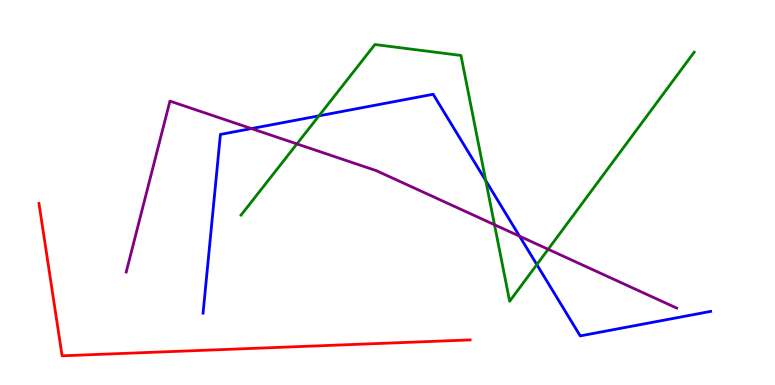[{'lines': ['blue', 'red'], 'intersections': []}, {'lines': ['green', 'red'], 'intersections': []}, {'lines': ['purple', 'red'], 'intersections': []}, {'lines': ['blue', 'green'], 'intersections': [{'x': 4.12, 'y': 6.99}, {'x': 6.27, 'y': 5.31}, {'x': 6.93, 'y': 3.13}]}, {'lines': ['blue', 'purple'], 'intersections': [{'x': 3.24, 'y': 6.66}, {'x': 6.7, 'y': 3.87}]}, {'lines': ['green', 'purple'], 'intersections': [{'x': 3.83, 'y': 6.26}, {'x': 6.38, 'y': 4.16}, {'x': 7.07, 'y': 3.53}]}]